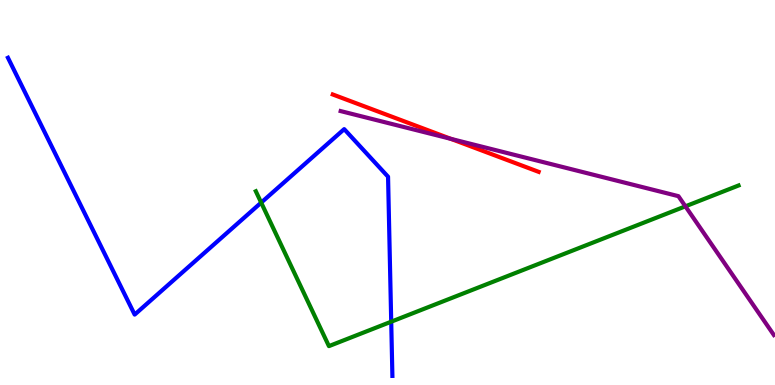[{'lines': ['blue', 'red'], 'intersections': []}, {'lines': ['green', 'red'], 'intersections': []}, {'lines': ['purple', 'red'], 'intersections': [{'x': 5.82, 'y': 6.39}]}, {'lines': ['blue', 'green'], 'intersections': [{'x': 3.37, 'y': 4.74}, {'x': 5.05, 'y': 1.64}]}, {'lines': ['blue', 'purple'], 'intersections': []}, {'lines': ['green', 'purple'], 'intersections': [{'x': 8.84, 'y': 4.64}]}]